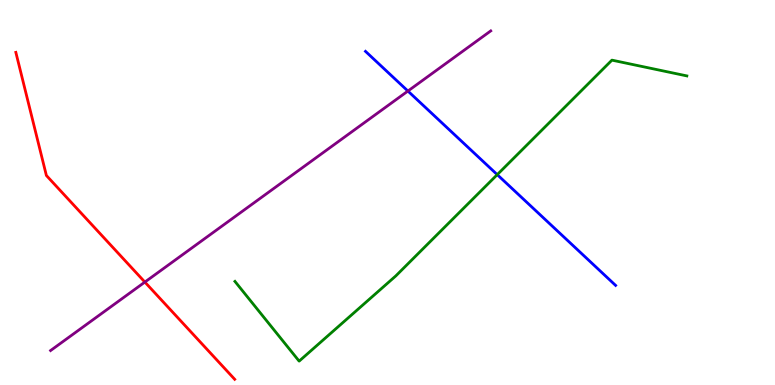[{'lines': ['blue', 'red'], 'intersections': []}, {'lines': ['green', 'red'], 'intersections': []}, {'lines': ['purple', 'red'], 'intersections': [{'x': 1.87, 'y': 2.67}]}, {'lines': ['blue', 'green'], 'intersections': [{'x': 6.42, 'y': 5.46}]}, {'lines': ['blue', 'purple'], 'intersections': [{'x': 5.26, 'y': 7.64}]}, {'lines': ['green', 'purple'], 'intersections': []}]